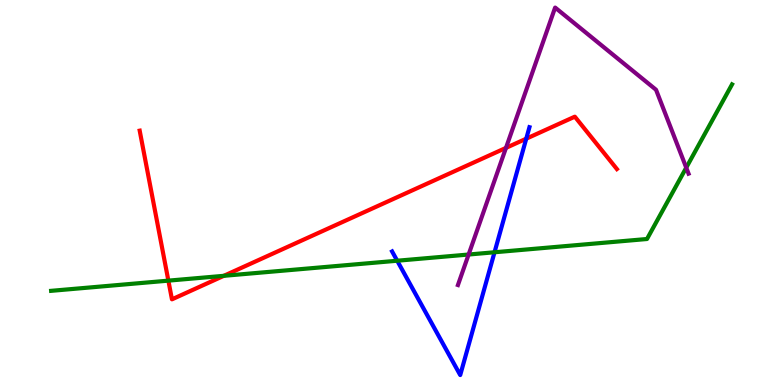[{'lines': ['blue', 'red'], 'intersections': [{'x': 6.79, 'y': 6.4}]}, {'lines': ['green', 'red'], 'intersections': [{'x': 2.17, 'y': 2.71}, {'x': 2.89, 'y': 2.84}]}, {'lines': ['purple', 'red'], 'intersections': [{'x': 6.53, 'y': 6.16}]}, {'lines': ['blue', 'green'], 'intersections': [{'x': 5.13, 'y': 3.23}, {'x': 6.38, 'y': 3.45}]}, {'lines': ['blue', 'purple'], 'intersections': []}, {'lines': ['green', 'purple'], 'intersections': [{'x': 6.05, 'y': 3.39}, {'x': 8.85, 'y': 5.65}]}]